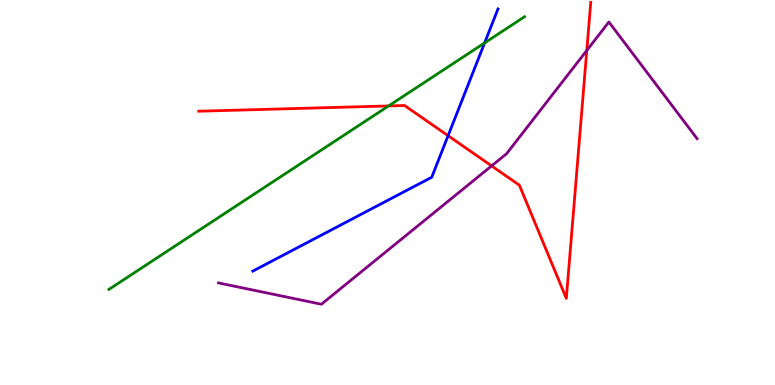[{'lines': ['blue', 'red'], 'intersections': [{'x': 5.78, 'y': 6.48}]}, {'lines': ['green', 'red'], 'intersections': [{'x': 5.01, 'y': 7.25}]}, {'lines': ['purple', 'red'], 'intersections': [{'x': 6.34, 'y': 5.69}, {'x': 7.57, 'y': 8.69}]}, {'lines': ['blue', 'green'], 'intersections': [{'x': 6.25, 'y': 8.88}]}, {'lines': ['blue', 'purple'], 'intersections': []}, {'lines': ['green', 'purple'], 'intersections': []}]